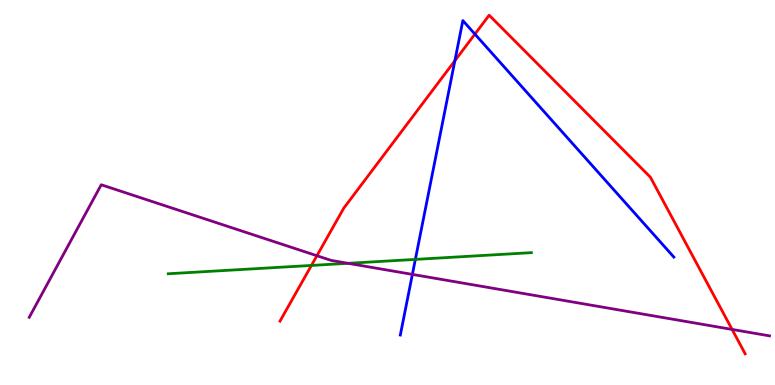[{'lines': ['blue', 'red'], 'intersections': [{'x': 5.87, 'y': 8.42}, {'x': 6.13, 'y': 9.11}]}, {'lines': ['green', 'red'], 'intersections': [{'x': 4.02, 'y': 3.11}]}, {'lines': ['purple', 'red'], 'intersections': [{'x': 4.09, 'y': 3.36}, {'x': 9.45, 'y': 1.44}]}, {'lines': ['blue', 'green'], 'intersections': [{'x': 5.36, 'y': 3.26}]}, {'lines': ['blue', 'purple'], 'intersections': [{'x': 5.32, 'y': 2.87}]}, {'lines': ['green', 'purple'], 'intersections': [{'x': 4.49, 'y': 3.16}]}]